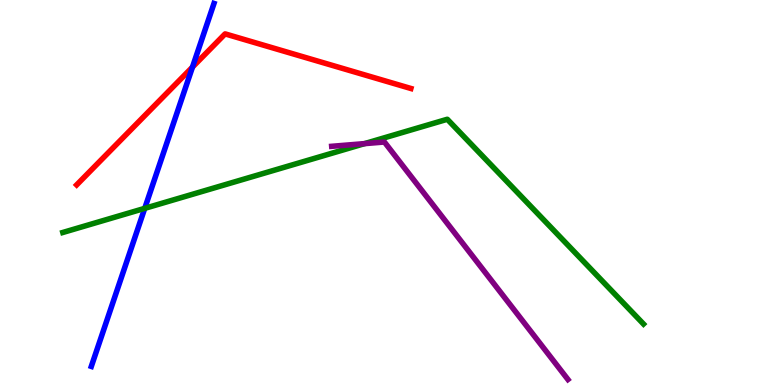[{'lines': ['blue', 'red'], 'intersections': [{'x': 2.48, 'y': 8.26}]}, {'lines': ['green', 'red'], 'intersections': []}, {'lines': ['purple', 'red'], 'intersections': []}, {'lines': ['blue', 'green'], 'intersections': [{'x': 1.87, 'y': 4.59}]}, {'lines': ['blue', 'purple'], 'intersections': []}, {'lines': ['green', 'purple'], 'intersections': [{'x': 4.7, 'y': 6.27}]}]